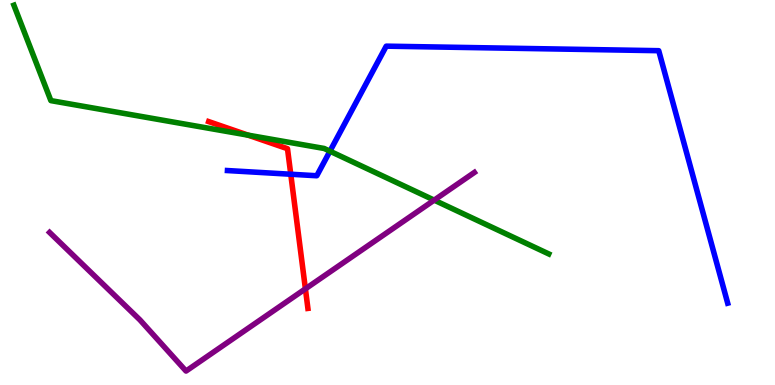[{'lines': ['blue', 'red'], 'intersections': [{'x': 3.75, 'y': 5.47}]}, {'lines': ['green', 'red'], 'intersections': [{'x': 3.2, 'y': 6.49}]}, {'lines': ['purple', 'red'], 'intersections': [{'x': 3.94, 'y': 2.5}]}, {'lines': ['blue', 'green'], 'intersections': [{'x': 4.26, 'y': 6.07}]}, {'lines': ['blue', 'purple'], 'intersections': []}, {'lines': ['green', 'purple'], 'intersections': [{'x': 5.6, 'y': 4.8}]}]